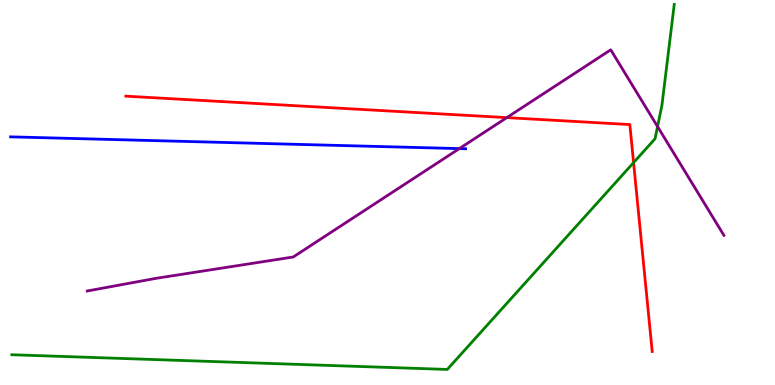[{'lines': ['blue', 'red'], 'intersections': []}, {'lines': ['green', 'red'], 'intersections': [{'x': 8.18, 'y': 5.78}]}, {'lines': ['purple', 'red'], 'intersections': [{'x': 6.54, 'y': 6.94}]}, {'lines': ['blue', 'green'], 'intersections': []}, {'lines': ['blue', 'purple'], 'intersections': [{'x': 5.93, 'y': 6.14}]}, {'lines': ['green', 'purple'], 'intersections': [{'x': 8.48, 'y': 6.71}]}]